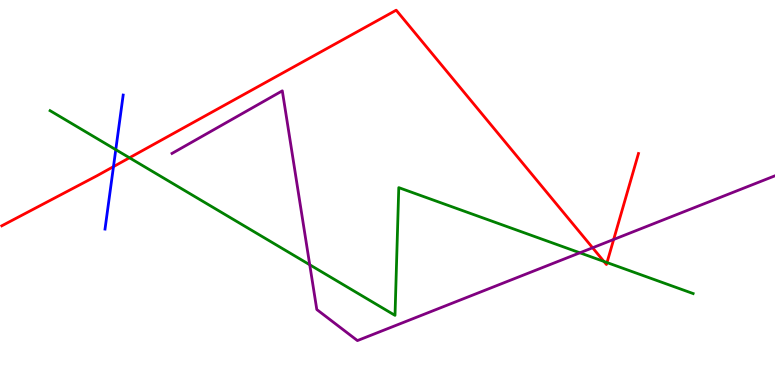[{'lines': ['blue', 'red'], 'intersections': [{'x': 1.46, 'y': 5.67}]}, {'lines': ['green', 'red'], 'intersections': [{'x': 1.67, 'y': 5.9}, {'x': 7.79, 'y': 3.21}, {'x': 7.83, 'y': 3.18}]}, {'lines': ['purple', 'red'], 'intersections': [{'x': 7.65, 'y': 3.56}, {'x': 7.92, 'y': 3.78}]}, {'lines': ['blue', 'green'], 'intersections': [{'x': 1.49, 'y': 6.11}]}, {'lines': ['blue', 'purple'], 'intersections': []}, {'lines': ['green', 'purple'], 'intersections': [{'x': 4.0, 'y': 3.12}, {'x': 7.48, 'y': 3.43}]}]